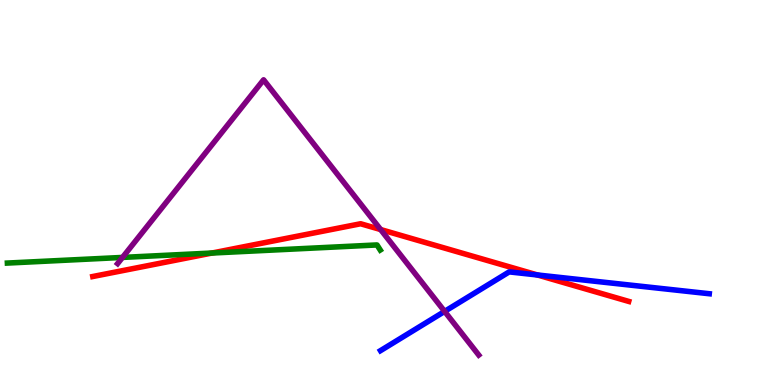[{'lines': ['blue', 'red'], 'intersections': [{'x': 6.93, 'y': 2.86}]}, {'lines': ['green', 'red'], 'intersections': [{'x': 2.74, 'y': 3.43}]}, {'lines': ['purple', 'red'], 'intersections': [{'x': 4.91, 'y': 4.04}]}, {'lines': ['blue', 'green'], 'intersections': []}, {'lines': ['blue', 'purple'], 'intersections': [{'x': 5.74, 'y': 1.91}]}, {'lines': ['green', 'purple'], 'intersections': [{'x': 1.58, 'y': 3.31}]}]